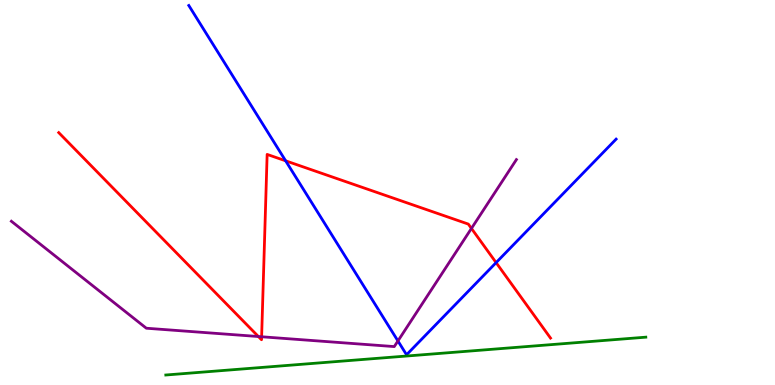[{'lines': ['blue', 'red'], 'intersections': [{'x': 3.69, 'y': 5.82}, {'x': 6.4, 'y': 3.18}]}, {'lines': ['green', 'red'], 'intersections': []}, {'lines': ['purple', 'red'], 'intersections': [{'x': 3.33, 'y': 1.26}, {'x': 3.38, 'y': 1.25}, {'x': 6.08, 'y': 4.07}]}, {'lines': ['blue', 'green'], 'intersections': []}, {'lines': ['blue', 'purple'], 'intersections': [{'x': 5.13, 'y': 1.14}]}, {'lines': ['green', 'purple'], 'intersections': []}]